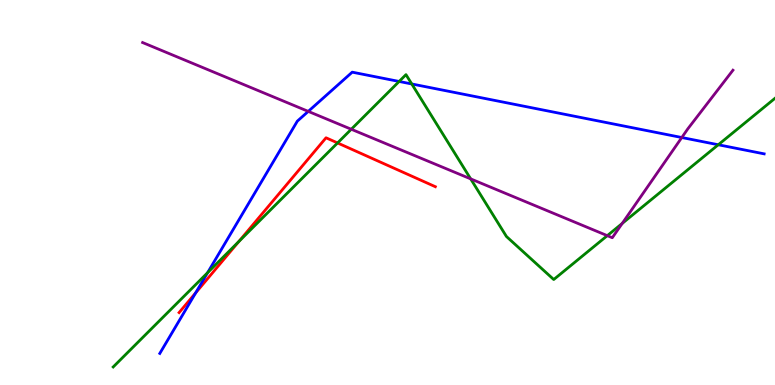[{'lines': ['blue', 'red'], 'intersections': [{'x': 2.52, 'y': 2.39}]}, {'lines': ['green', 'red'], 'intersections': [{'x': 3.08, 'y': 3.73}, {'x': 4.36, 'y': 6.29}]}, {'lines': ['purple', 'red'], 'intersections': []}, {'lines': ['blue', 'green'], 'intersections': [{'x': 2.68, 'y': 2.92}, {'x': 5.15, 'y': 7.88}, {'x': 5.31, 'y': 7.82}, {'x': 9.27, 'y': 6.24}]}, {'lines': ['blue', 'purple'], 'intersections': [{'x': 3.98, 'y': 7.11}, {'x': 8.8, 'y': 6.43}]}, {'lines': ['green', 'purple'], 'intersections': [{'x': 4.53, 'y': 6.64}, {'x': 6.07, 'y': 5.35}, {'x': 7.84, 'y': 3.88}, {'x': 8.03, 'y': 4.2}]}]